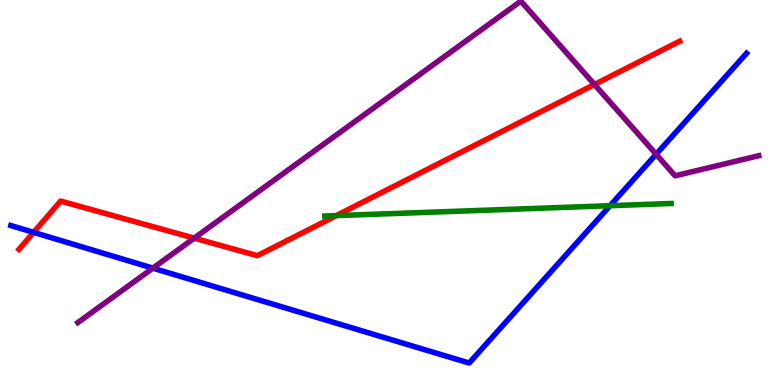[{'lines': ['blue', 'red'], 'intersections': [{'x': 0.434, 'y': 3.96}]}, {'lines': ['green', 'red'], 'intersections': [{'x': 4.34, 'y': 4.4}]}, {'lines': ['purple', 'red'], 'intersections': [{'x': 2.51, 'y': 3.81}, {'x': 7.67, 'y': 7.81}]}, {'lines': ['blue', 'green'], 'intersections': [{'x': 7.87, 'y': 4.66}]}, {'lines': ['blue', 'purple'], 'intersections': [{'x': 1.97, 'y': 3.03}, {'x': 8.47, 'y': 5.99}]}, {'lines': ['green', 'purple'], 'intersections': []}]